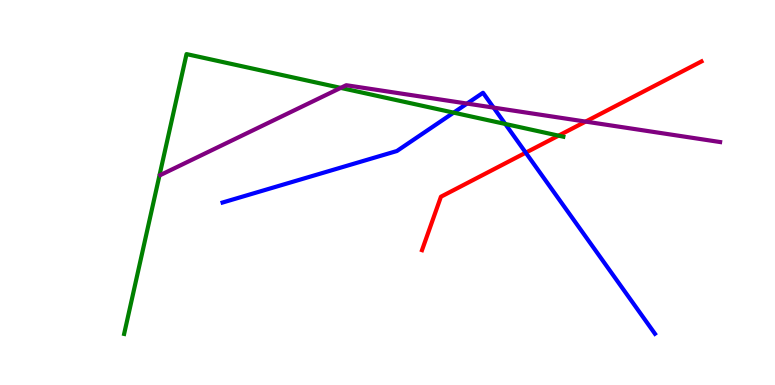[{'lines': ['blue', 'red'], 'intersections': [{'x': 6.78, 'y': 6.03}]}, {'lines': ['green', 'red'], 'intersections': [{'x': 7.21, 'y': 6.48}]}, {'lines': ['purple', 'red'], 'intersections': [{'x': 7.56, 'y': 6.84}]}, {'lines': ['blue', 'green'], 'intersections': [{'x': 5.85, 'y': 7.07}, {'x': 6.52, 'y': 6.78}]}, {'lines': ['blue', 'purple'], 'intersections': [{'x': 6.03, 'y': 7.31}, {'x': 6.37, 'y': 7.2}]}, {'lines': ['green', 'purple'], 'intersections': [{'x': 4.4, 'y': 7.72}]}]